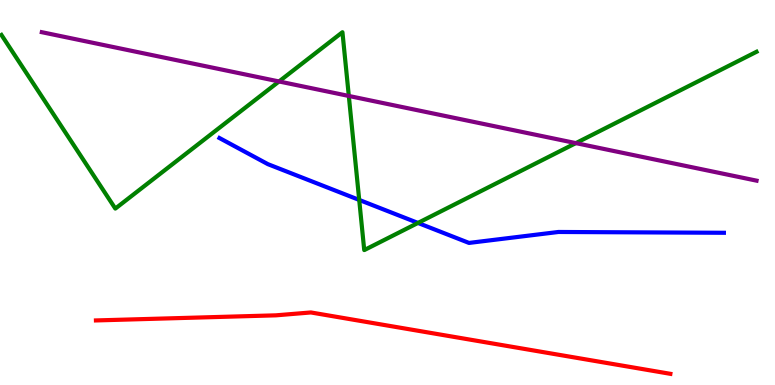[{'lines': ['blue', 'red'], 'intersections': []}, {'lines': ['green', 'red'], 'intersections': []}, {'lines': ['purple', 'red'], 'intersections': []}, {'lines': ['blue', 'green'], 'intersections': [{'x': 4.64, 'y': 4.81}, {'x': 5.39, 'y': 4.21}]}, {'lines': ['blue', 'purple'], 'intersections': []}, {'lines': ['green', 'purple'], 'intersections': [{'x': 3.6, 'y': 7.88}, {'x': 4.5, 'y': 7.51}, {'x': 7.43, 'y': 6.28}]}]